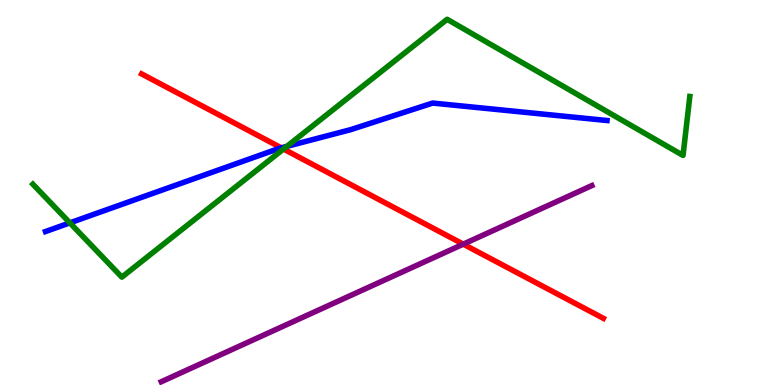[{'lines': ['blue', 'red'], 'intersections': [{'x': 3.63, 'y': 6.16}]}, {'lines': ['green', 'red'], 'intersections': [{'x': 3.66, 'y': 6.13}]}, {'lines': ['purple', 'red'], 'intersections': [{'x': 5.98, 'y': 3.66}]}, {'lines': ['blue', 'green'], 'intersections': [{'x': 0.902, 'y': 4.21}, {'x': 3.7, 'y': 6.2}]}, {'lines': ['blue', 'purple'], 'intersections': []}, {'lines': ['green', 'purple'], 'intersections': []}]